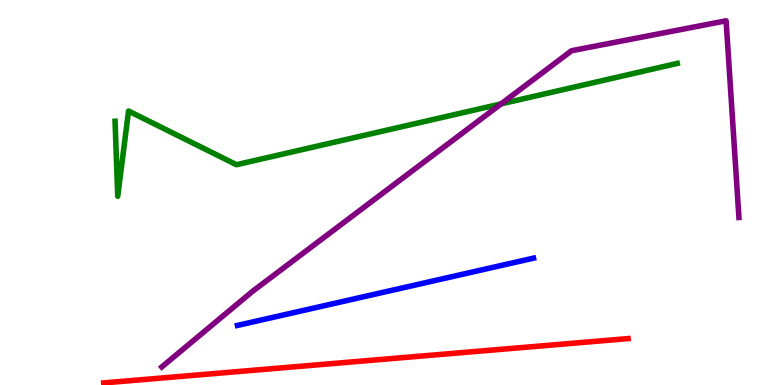[{'lines': ['blue', 'red'], 'intersections': []}, {'lines': ['green', 'red'], 'intersections': []}, {'lines': ['purple', 'red'], 'intersections': []}, {'lines': ['blue', 'green'], 'intersections': []}, {'lines': ['blue', 'purple'], 'intersections': []}, {'lines': ['green', 'purple'], 'intersections': [{'x': 6.47, 'y': 7.3}]}]